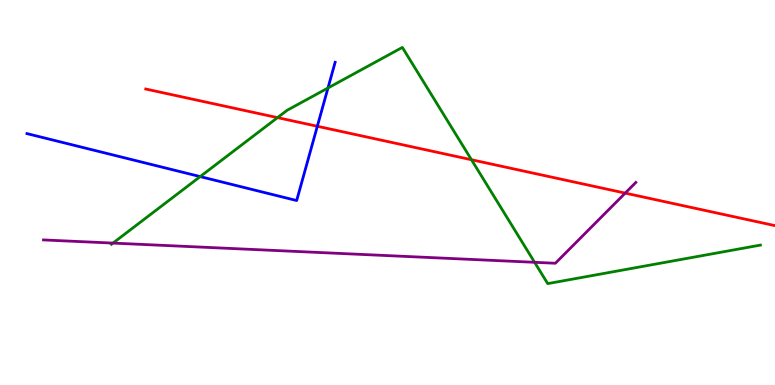[{'lines': ['blue', 'red'], 'intersections': [{'x': 4.09, 'y': 6.72}]}, {'lines': ['green', 'red'], 'intersections': [{'x': 3.58, 'y': 6.94}, {'x': 6.08, 'y': 5.85}]}, {'lines': ['purple', 'red'], 'intersections': [{'x': 8.07, 'y': 4.98}]}, {'lines': ['blue', 'green'], 'intersections': [{'x': 2.58, 'y': 5.41}, {'x': 4.23, 'y': 7.71}]}, {'lines': ['blue', 'purple'], 'intersections': []}, {'lines': ['green', 'purple'], 'intersections': [{'x': 1.46, 'y': 3.69}, {'x': 6.9, 'y': 3.19}]}]